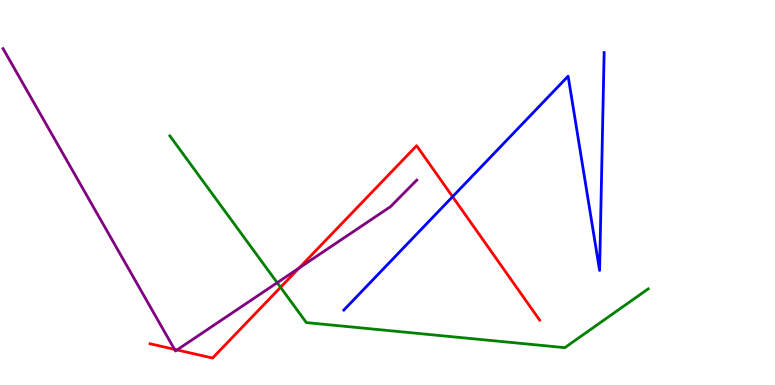[{'lines': ['blue', 'red'], 'intersections': [{'x': 5.84, 'y': 4.89}]}, {'lines': ['green', 'red'], 'intersections': [{'x': 3.62, 'y': 2.54}]}, {'lines': ['purple', 'red'], 'intersections': [{'x': 2.25, 'y': 0.926}, {'x': 2.28, 'y': 0.911}, {'x': 3.86, 'y': 3.04}]}, {'lines': ['blue', 'green'], 'intersections': []}, {'lines': ['blue', 'purple'], 'intersections': []}, {'lines': ['green', 'purple'], 'intersections': [{'x': 3.58, 'y': 2.66}]}]